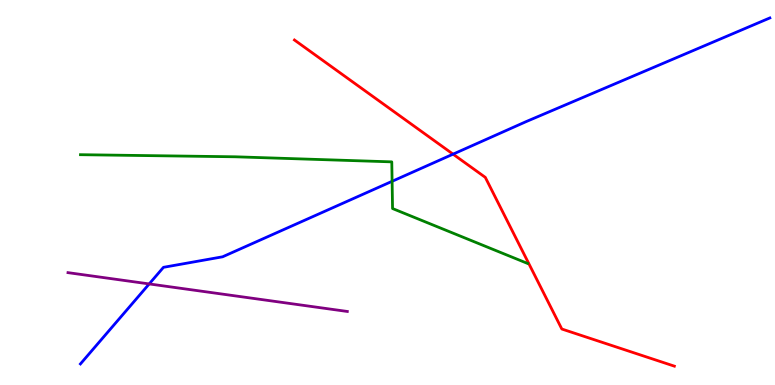[{'lines': ['blue', 'red'], 'intersections': [{'x': 5.85, 'y': 6.0}]}, {'lines': ['green', 'red'], 'intersections': []}, {'lines': ['purple', 'red'], 'intersections': []}, {'lines': ['blue', 'green'], 'intersections': [{'x': 5.06, 'y': 5.29}]}, {'lines': ['blue', 'purple'], 'intersections': [{'x': 1.93, 'y': 2.63}]}, {'lines': ['green', 'purple'], 'intersections': []}]